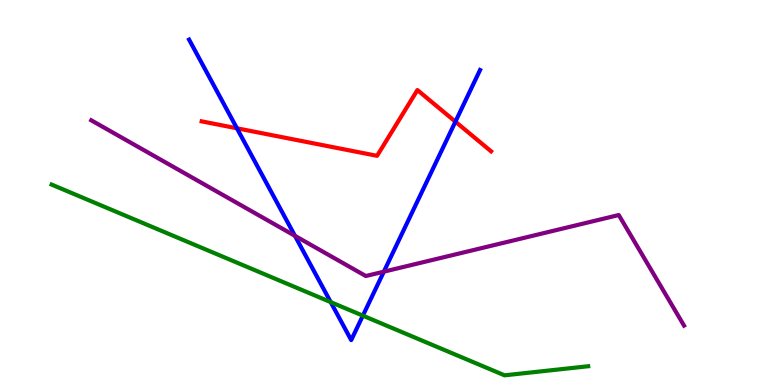[{'lines': ['blue', 'red'], 'intersections': [{'x': 3.06, 'y': 6.67}, {'x': 5.88, 'y': 6.84}]}, {'lines': ['green', 'red'], 'intersections': []}, {'lines': ['purple', 'red'], 'intersections': []}, {'lines': ['blue', 'green'], 'intersections': [{'x': 4.27, 'y': 2.15}, {'x': 4.68, 'y': 1.8}]}, {'lines': ['blue', 'purple'], 'intersections': [{'x': 3.81, 'y': 3.87}, {'x': 4.95, 'y': 2.94}]}, {'lines': ['green', 'purple'], 'intersections': []}]